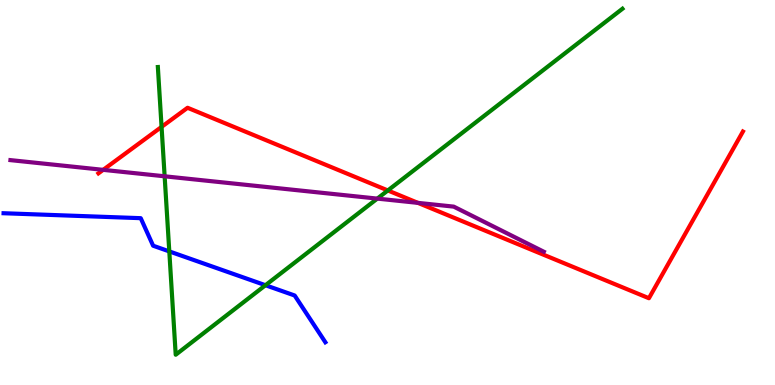[{'lines': ['blue', 'red'], 'intersections': []}, {'lines': ['green', 'red'], 'intersections': [{'x': 2.08, 'y': 6.7}, {'x': 5.0, 'y': 5.05}]}, {'lines': ['purple', 'red'], 'intersections': [{'x': 1.33, 'y': 5.59}, {'x': 5.39, 'y': 4.73}]}, {'lines': ['blue', 'green'], 'intersections': [{'x': 2.18, 'y': 3.47}, {'x': 3.43, 'y': 2.59}]}, {'lines': ['blue', 'purple'], 'intersections': []}, {'lines': ['green', 'purple'], 'intersections': [{'x': 2.12, 'y': 5.42}, {'x': 4.87, 'y': 4.84}]}]